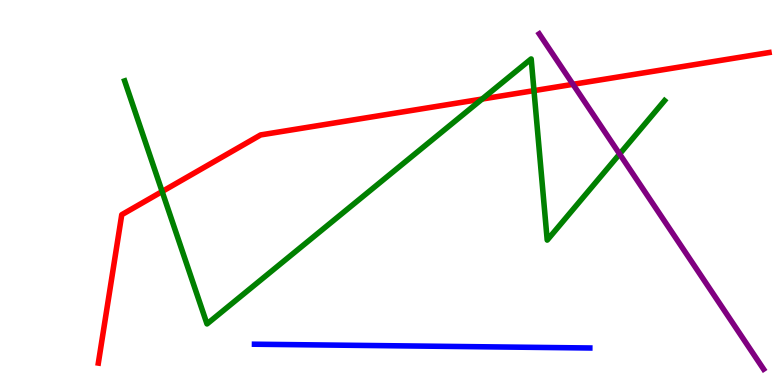[{'lines': ['blue', 'red'], 'intersections': []}, {'lines': ['green', 'red'], 'intersections': [{'x': 2.09, 'y': 5.03}, {'x': 6.22, 'y': 7.43}, {'x': 6.89, 'y': 7.65}]}, {'lines': ['purple', 'red'], 'intersections': [{'x': 7.39, 'y': 7.81}]}, {'lines': ['blue', 'green'], 'intersections': []}, {'lines': ['blue', 'purple'], 'intersections': []}, {'lines': ['green', 'purple'], 'intersections': [{'x': 8.0, 'y': 6.0}]}]